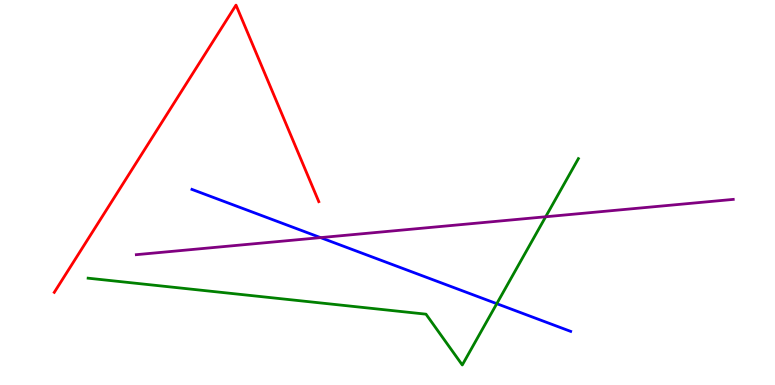[{'lines': ['blue', 'red'], 'intersections': []}, {'lines': ['green', 'red'], 'intersections': []}, {'lines': ['purple', 'red'], 'intersections': []}, {'lines': ['blue', 'green'], 'intersections': [{'x': 6.41, 'y': 2.11}]}, {'lines': ['blue', 'purple'], 'intersections': [{'x': 4.14, 'y': 3.83}]}, {'lines': ['green', 'purple'], 'intersections': [{'x': 7.04, 'y': 4.37}]}]